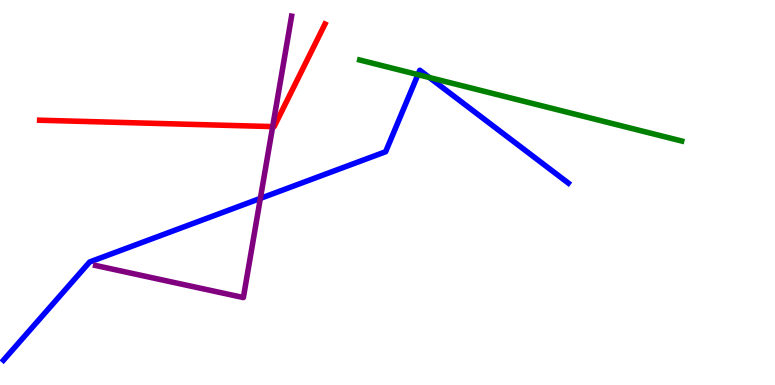[{'lines': ['blue', 'red'], 'intersections': []}, {'lines': ['green', 'red'], 'intersections': []}, {'lines': ['purple', 'red'], 'intersections': [{'x': 3.52, 'y': 6.71}]}, {'lines': ['blue', 'green'], 'intersections': [{'x': 5.39, 'y': 8.06}, {'x': 5.54, 'y': 7.99}]}, {'lines': ['blue', 'purple'], 'intersections': [{'x': 3.36, 'y': 4.85}]}, {'lines': ['green', 'purple'], 'intersections': []}]